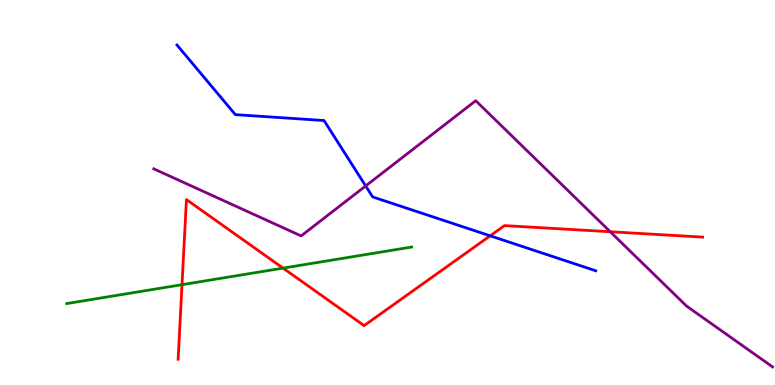[{'lines': ['blue', 'red'], 'intersections': [{'x': 6.32, 'y': 3.87}]}, {'lines': ['green', 'red'], 'intersections': [{'x': 2.35, 'y': 2.61}, {'x': 3.65, 'y': 3.04}]}, {'lines': ['purple', 'red'], 'intersections': [{'x': 7.87, 'y': 3.98}]}, {'lines': ['blue', 'green'], 'intersections': []}, {'lines': ['blue', 'purple'], 'intersections': [{'x': 4.72, 'y': 5.17}]}, {'lines': ['green', 'purple'], 'intersections': []}]